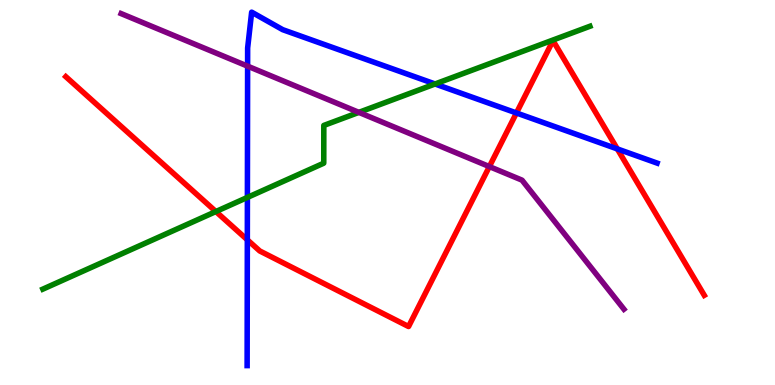[{'lines': ['blue', 'red'], 'intersections': [{'x': 3.19, 'y': 3.77}, {'x': 6.66, 'y': 7.07}, {'x': 7.97, 'y': 6.13}]}, {'lines': ['green', 'red'], 'intersections': [{'x': 2.79, 'y': 4.51}]}, {'lines': ['purple', 'red'], 'intersections': [{'x': 6.31, 'y': 5.67}]}, {'lines': ['blue', 'green'], 'intersections': [{'x': 3.19, 'y': 4.87}, {'x': 5.61, 'y': 7.82}]}, {'lines': ['blue', 'purple'], 'intersections': [{'x': 3.19, 'y': 8.28}]}, {'lines': ['green', 'purple'], 'intersections': [{'x': 4.63, 'y': 7.08}]}]